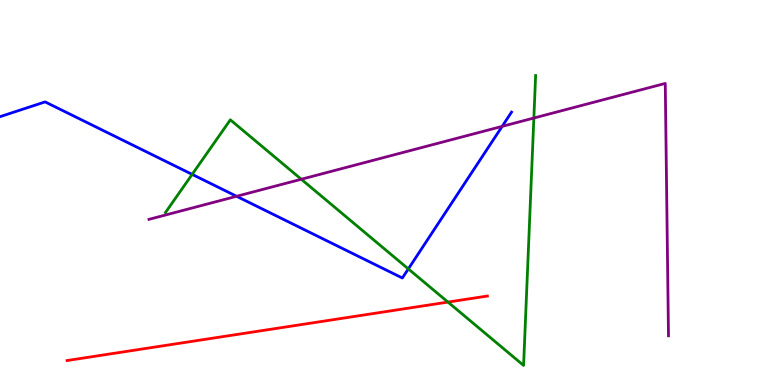[{'lines': ['blue', 'red'], 'intersections': []}, {'lines': ['green', 'red'], 'intersections': [{'x': 5.78, 'y': 2.15}]}, {'lines': ['purple', 'red'], 'intersections': []}, {'lines': ['blue', 'green'], 'intersections': [{'x': 2.48, 'y': 5.47}, {'x': 5.27, 'y': 3.02}]}, {'lines': ['blue', 'purple'], 'intersections': [{'x': 3.05, 'y': 4.9}, {'x': 6.48, 'y': 6.72}]}, {'lines': ['green', 'purple'], 'intersections': [{'x': 3.89, 'y': 5.34}, {'x': 6.89, 'y': 6.93}]}]